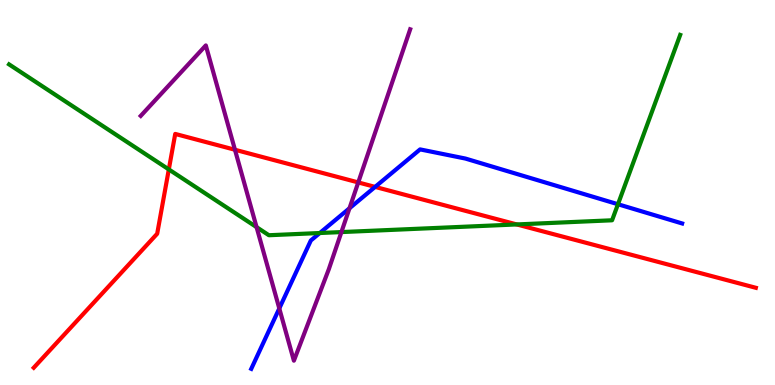[{'lines': ['blue', 'red'], 'intersections': [{'x': 4.84, 'y': 5.15}]}, {'lines': ['green', 'red'], 'intersections': [{'x': 2.18, 'y': 5.6}, {'x': 6.67, 'y': 4.17}]}, {'lines': ['purple', 'red'], 'intersections': [{'x': 3.03, 'y': 6.11}, {'x': 4.62, 'y': 5.26}]}, {'lines': ['blue', 'green'], 'intersections': [{'x': 4.13, 'y': 3.95}, {'x': 7.97, 'y': 4.7}]}, {'lines': ['blue', 'purple'], 'intersections': [{'x': 3.6, 'y': 1.99}, {'x': 4.51, 'y': 4.59}]}, {'lines': ['green', 'purple'], 'intersections': [{'x': 3.31, 'y': 4.1}, {'x': 4.41, 'y': 3.97}]}]